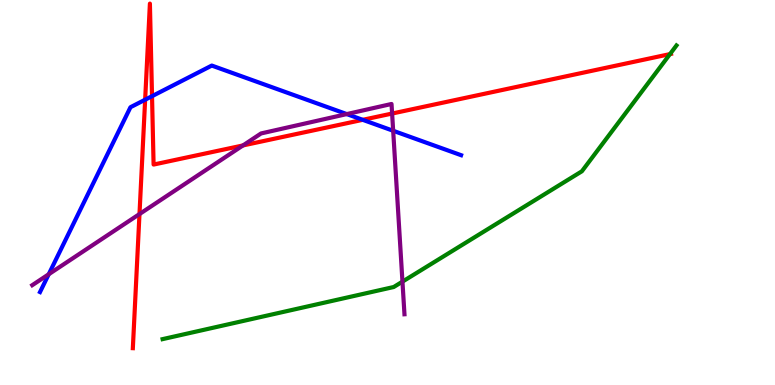[{'lines': ['blue', 'red'], 'intersections': [{'x': 1.87, 'y': 7.41}, {'x': 1.96, 'y': 7.5}, {'x': 4.68, 'y': 6.89}]}, {'lines': ['green', 'red'], 'intersections': [{'x': 8.64, 'y': 8.59}]}, {'lines': ['purple', 'red'], 'intersections': [{'x': 1.8, 'y': 4.44}, {'x': 3.14, 'y': 6.22}, {'x': 5.06, 'y': 7.05}]}, {'lines': ['blue', 'green'], 'intersections': []}, {'lines': ['blue', 'purple'], 'intersections': [{'x': 0.629, 'y': 2.88}, {'x': 4.47, 'y': 7.04}, {'x': 5.07, 'y': 6.6}]}, {'lines': ['green', 'purple'], 'intersections': [{'x': 5.19, 'y': 2.68}]}]